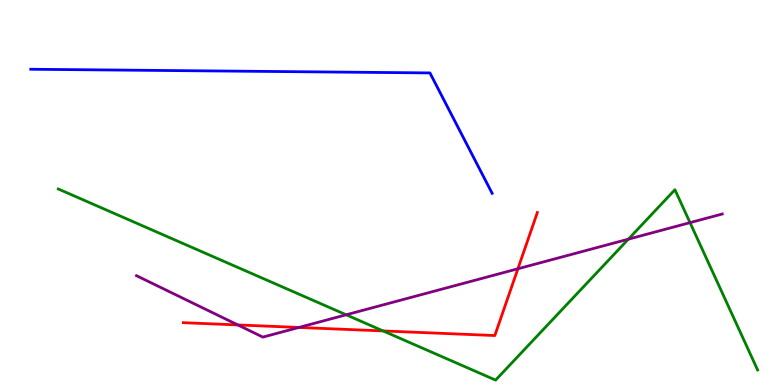[{'lines': ['blue', 'red'], 'intersections': []}, {'lines': ['green', 'red'], 'intersections': [{'x': 4.94, 'y': 1.4}]}, {'lines': ['purple', 'red'], 'intersections': [{'x': 3.07, 'y': 1.56}, {'x': 3.86, 'y': 1.49}, {'x': 6.68, 'y': 3.02}]}, {'lines': ['blue', 'green'], 'intersections': []}, {'lines': ['blue', 'purple'], 'intersections': []}, {'lines': ['green', 'purple'], 'intersections': [{'x': 4.47, 'y': 1.82}, {'x': 8.11, 'y': 3.79}, {'x': 8.9, 'y': 4.22}]}]